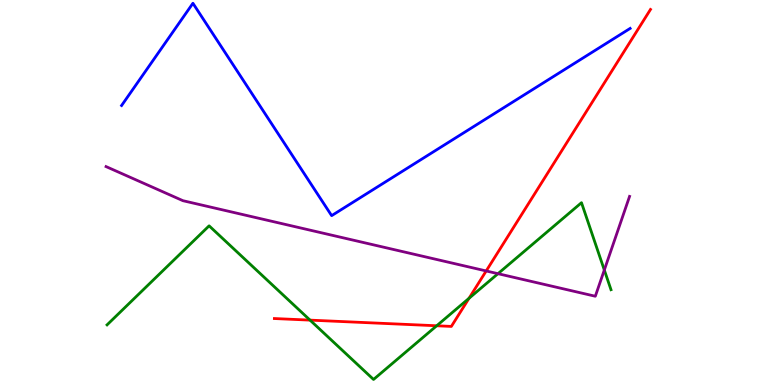[{'lines': ['blue', 'red'], 'intersections': []}, {'lines': ['green', 'red'], 'intersections': [{'x': 4.0, 'y': 1.69}, {'x': 5.63, 'y': 1.54}, {'x': 6.05, 'y': 2.25}]}, {'lines': ['purple', 'red'], 'intersections': [{'x': 6.27, 'y': 2.96}]}, {'lines': ['blue', 'green'], 'intersections': []}, {'lines': ['blue', 'purple'], 'intersections': []}, {'lines': ['green', 'purple'], 'intersections': [{'x': 6.43, 'y': 2.89}, {'x': 7.8, 'y': 2.99}]}]